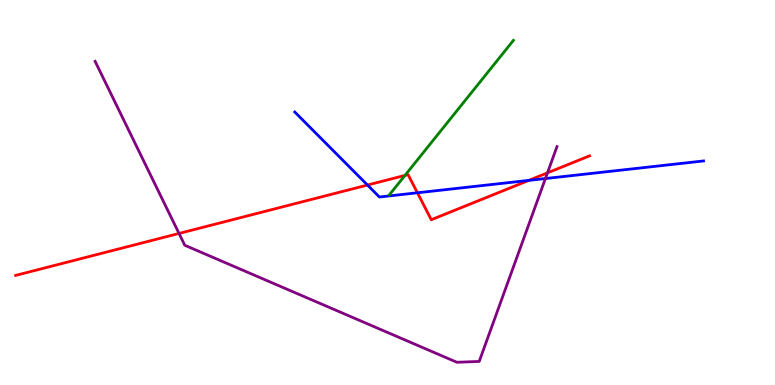[{'lines': ['blue', 'red'], 'intersections': [{'x': 4.74, 'y': 5.19}, {'x': 5.39, 'y': 4.99}, {'x': 6.82, 'y': 5.31}]}, {'lines': ['green', 'red'], 'intersections': [{'x': 5.23, 'y': 5.44}]}, {'lines': ['purple', 'red'], 'intersections': [{'x': 2.31, 'y': 3.94}, {'x': 7.06, 'y': 5.51}]}, {'lines': ['blue', 'green'], 'intersections': []}, {'lines': ['blue', 'purple'], 'intersections': [{'x': 7.04, 'y': 5.36}]}, {'lines': ['green', 'purple'], 'intersections': []}]